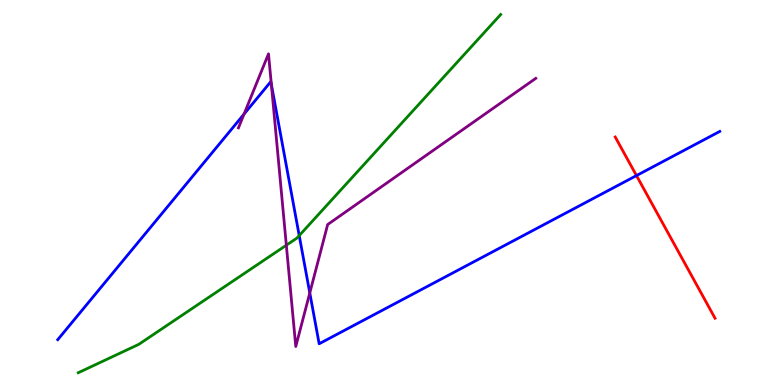[{'lines': ['blue', 'red'], 'intersections': [{'x': 8.21, 'y': 5.44}]}, {'lines': ['green', 'red'], 'intersections': []}, {'lines': ['purple', 'red'], 'intersections': []}, {'lines': ['blue', 'green'], 'intersections': [{'x': 3.86, 'y': 3.88}]}, {'lines': ['blue', 'purple'], 'intersections': [{'x': 3.15, 'y': 7.04}, {'x': 3.5, 'y': 7.81}, {'x': 4.0, 'y': 2.39}]}, {'lines': ['green', 'purple'], 'intersections': [{'x': 3.69, 'y': 3.63}]}]